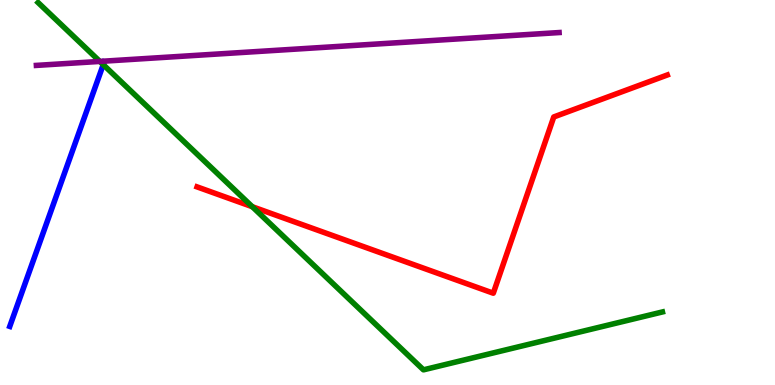[{'lines': ['blue', 'red'], 'intersections': []}, {'lines': ['green', 'red'], 'intersections': [{'x': 3.26, 'y': 4.63}]}, {'lines': ['purple', 'red'], 'intersections': []}, {'lines': ['blue', 'green'], 'intersections': [{'x': 1.33, 'y': 8.32}]}, {'lines': ['blue', 'purple'], 'intersections': []}, {'lines': ['green', 'purple'], 'intersections': [{'x': 1.29, 'y': 8.4}]}]